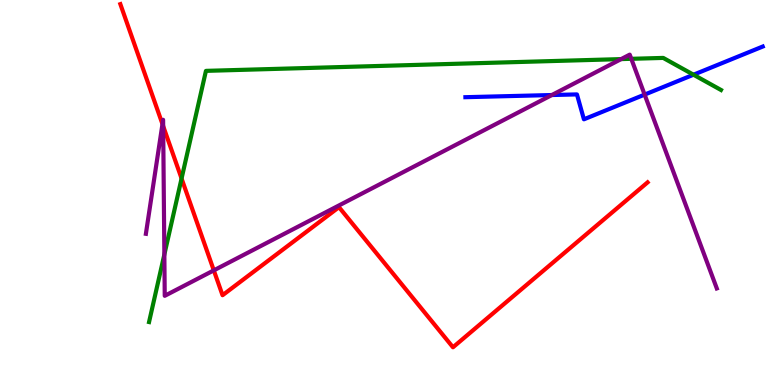[{'lines': ['blue', 'red'], 'intersections': []}, {'lines': ['green', 'red'], 'intersections': [{'x': 2.34, 'y': 5.36}]}, {'lines': ['purple', 'red'], 'intersections': [{'x': 2.1, 'y': 6.78}, {'x': 2.11, 'y': 6.72}, {'x': 2.76, 'y': 2.98}]}, {'lines': ['blue', 'green'], 'intersections': [{'x': 8.95, 'y': 8.06}]}, {'lines': ['blue', 'purple'], 'intersections': [{'x': 7.12, 'y': 7.53}, {'x': 8.32, 'y': 7.54}]}, {'lines': ['green', 'purple'], 'intersections': [{'x': 2.12, 'y': 3.39}, {'x': 8.01, 'y': 8.46}, {'x': 8.15, 'y': 8.47}]}]